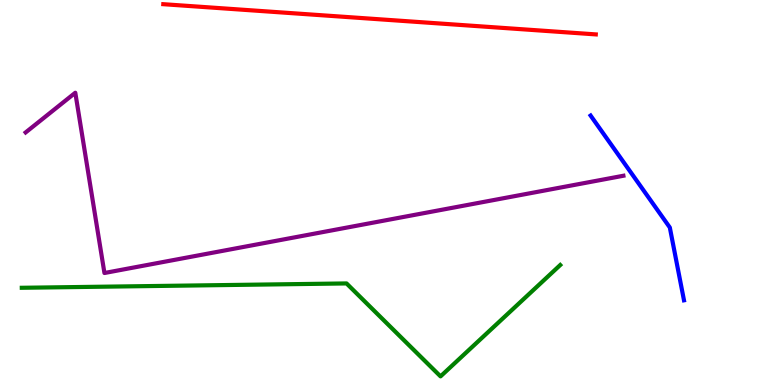[{'lines': ['blue', 'red'], 'intersections': []}, {'lines': ['green', 'red'], 'intersections': []}, {'lines': ['purple', 'red'], 'intersections': []}, {'lines': ['blue', 'green'], 'intersections': []}, {'lines': ['blue', 'purple'], 'intersections': []}, {'lines': ['green', 'purple'], 'intersections': []}]